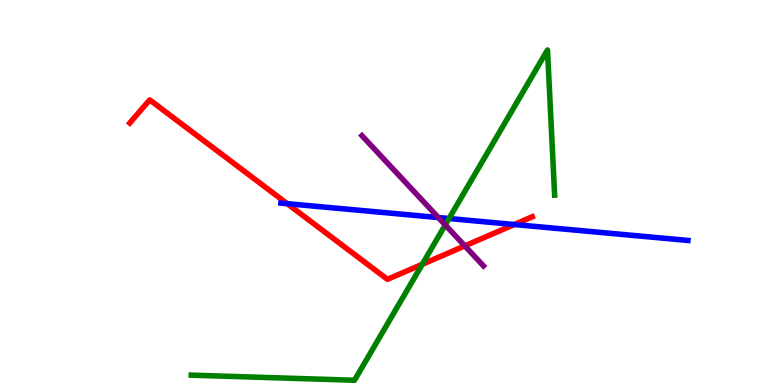[{'lines': ['blue', 'red'], 'intersections': [{'x': 3.71, 'y': 4.71}, {'x': 6.64, 'y': 4.17}]}, {'lines': ['green', 'red'], 'intersections': [{'x': 5.45, 'y': 3.14}]}, {'lines': ['purple', 'red'], 'intersections': [{'x': 6.0, 'y': 3.61}]}, {'lines': ['blue', 'green'], 'intersections': [{'x': 5.79, 'y': 4.32}]}, {'lines': ['blue', 'purple'], 'intersections': [{'x': 5.66, 'y': 4.35}]}, {'lines': ['green', 'purple'], 'intersections': [{'x': 5.75, 'y': 4.16}]}]